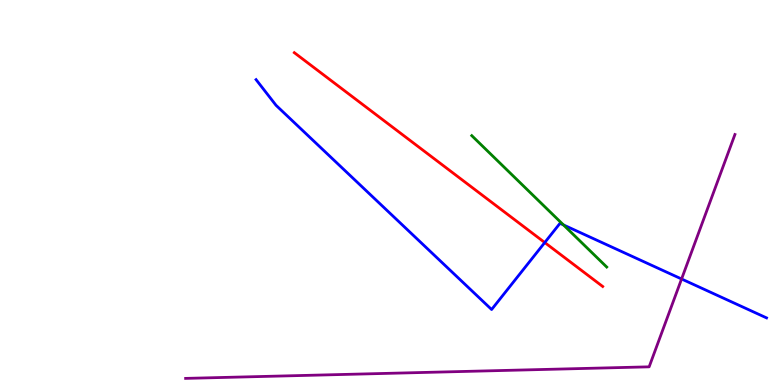[{'lines': ['blue', 'red'], 'intersections': [{'x': 7.03, 'y': 3.7}]}, {'lines': ['green', 'red'], 'intersections': []}, {'lines': ['purple', 'red'], 'intersections': []}, {'lines': ['blue', 'green'], 'intersections': [{'x': 7.27, 'y': 4.16}]}, {'lines': ['blue', 'purple'], 'intersections': [{'x': 8.79, 'y': 2.75}]}, {'lines': ['green', 'purple'], 'intersections': []}]